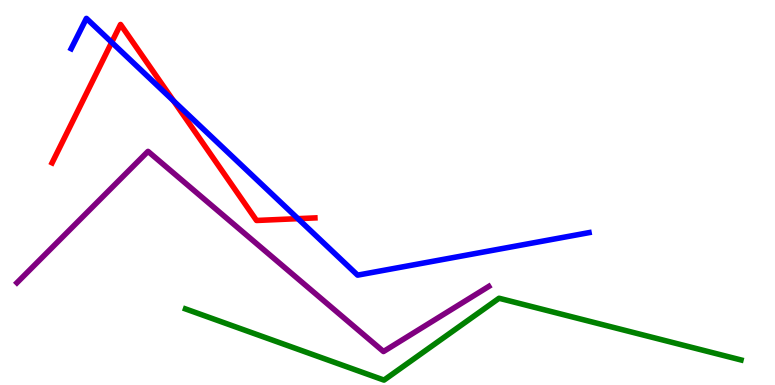[{'lines': ['blue', 'red'], 'intersections': [{'x': 1.44, 'y': 8.9}, {'x': 2.24, 'y': 7.38}, {'x': 3.84, 'y': 4.32}]}, {'lines': ['green', 'red'], 'intersections': []}, {'lines': ['purple', 'red'], 'intersections': []}, {'lines': ['blue', 'green'], 'intersections': []}, {'lines': ['blue', 'purple'], 'intersections': []}, {'lines': ['green', 'purple'], 'intersections': []}]